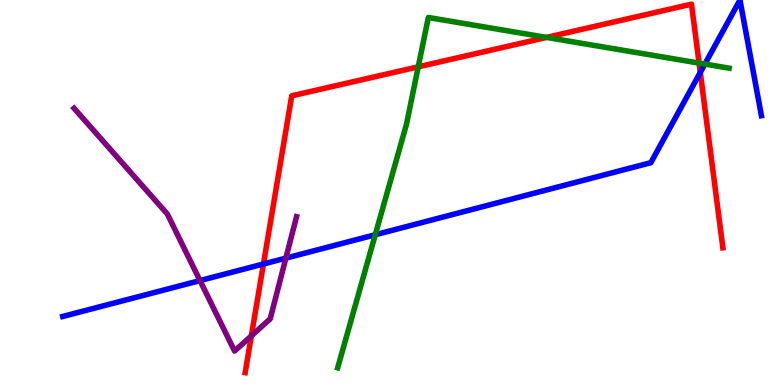[{'lines': ['blue', 'red'], 'intersections': [{'x': 3.4, 'y': 3.14}, {'x': 9.04, 'y': 8.12}]}, {'lines': ['green', 'red'], 'intersections': [{'x': 5.4, 'y': 8.26}, {'x': 7.05, 'y': 9.03}, {'x': 9.02, 'y': 8.36}]}, {'lines': ['purple', 'red'], 'intersections': [{'x': 3.24, 'y': 1.28}]}, {'lines': ['blue', 'green'], 'intersections': [{'x': 4.84, 'y': 3.9}, {'x': 9.1, 'y': 8.34}]}, {'lines': ['blue', 'purple'], 'intersections': [{'x': 2.58, 'y': 2.71}, {'x': 3.69, 'y': 3.3}]}, {'lines': ['green', 'purple'], 'intersections': []}]